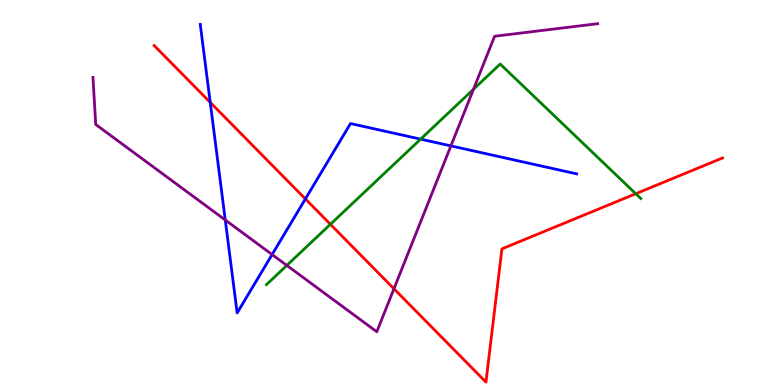[{'lines': ['blue', 'red'], 'intersections': [{'x': 2.71, 'y': 7.34}, {'x': 3.94, 'y': 4.83}]}, {'lines': ['green', 'red'], 'intersections': [{'x': 4.26, 'y': 4.17}, {'x': 8.2, 'y': 4.97}]}, {'lines': ['purple', 'red'], 'intersections': [{'x': 5.08, 'y': 2.5}]}, {'lines': ['blue', 'green'], 'intersections': [{'x': 5.43, 'y': 6.39}]}, {'lines': ['blue', 'purple'], 'intersections': [{'x': 2.91, 'y': 4.29}, {'x': 3.51, 'y': 3.39}, {'x': 5.82, 'y': 6.21}]}, {'lines': ['green', 'purple'], 'intersections': [{'x': 3.7, 'y': 3.11}, {'x': 6.11, 'y': 7.68}]}]